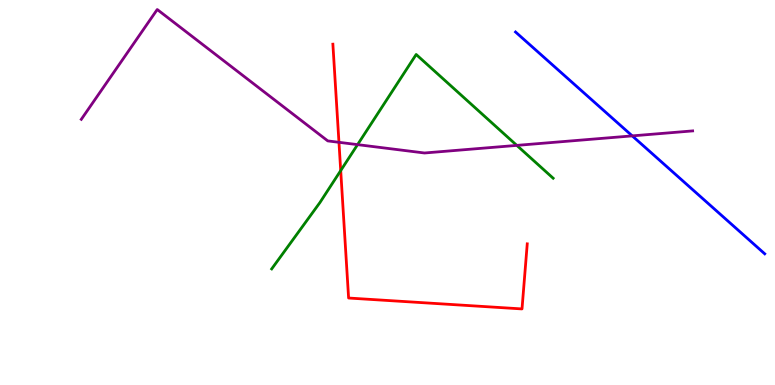[{'lines': ['blue', 'red'], 'intersections': []}, {'lines': ['green', 'red'], 'intersections': [{'x': 4.4, 'y': 5.57}]}, {'lines': ['purple', 'red'], 'intersections': [{'x': 4.37, 'y': 6.3}]}, {'lines': ['blue', 'green'], 'intersections': []}, {'lines': ['blue', 'purple'], 'intersections': [{'x': 8.16, 'y': 6.47}]}, {'lines': ['green', 'purple'], 'intersections': [{'x': 4.61, 'y': 6.24}, {'x': 6.67, 'y': 6.22}]}]